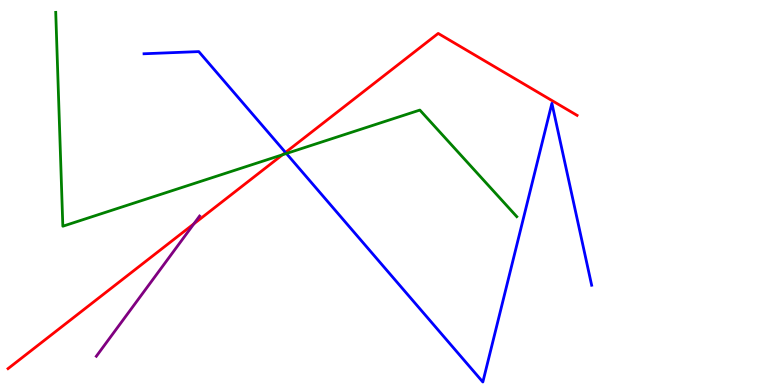[{'lines': ['blue', 'red'], 'intersections': [{'x': 3.68, 'y': 6.04}]}, {'lines': ['green', 'red'], 'intersections': [{'x': 3.65, 'y': 5.98}]}, {'lines': ['purple', 'red'], 'intersections': [{'x': 2.5, 'y': 4.19}]}, {'lines': ['blue', 'green'], 'intersections': [{'x': 3.7, 'y': 6.01}]}, {'lines': ['blue', 'purple'], 'intersections': []}, {'lines': ['green', 'purple'], 'intersections': []}]